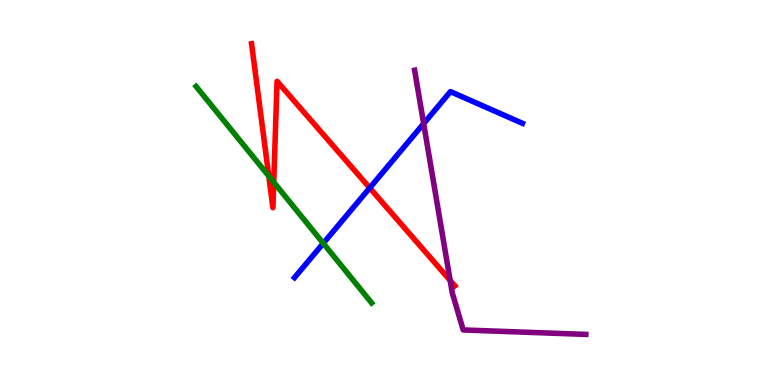[{'lines': ['blue', 'red'], 'intersections': [{'x': 4.77, 'y': 5.12}]}, {'lines': ['green', 'red'], 'intersections': [{'x': 3.47, 'y': 5.43}, {'x': 3.53, 'y': 5.27}]}, {'lines': ['purple', 'red'], 'intersections': [{'x': 5.81, 'y': 2.72}]}, {'lines': ['blue', 'green'], 'intersections': [{'x': 4.17, 'y': 3.68}]}, {'lines': ['blue', 'purple'], 'intersections': [{'x': 5.47, 'y': 6.79}]}, {'lines': ['green', 'purple'], 'intersections': []}]